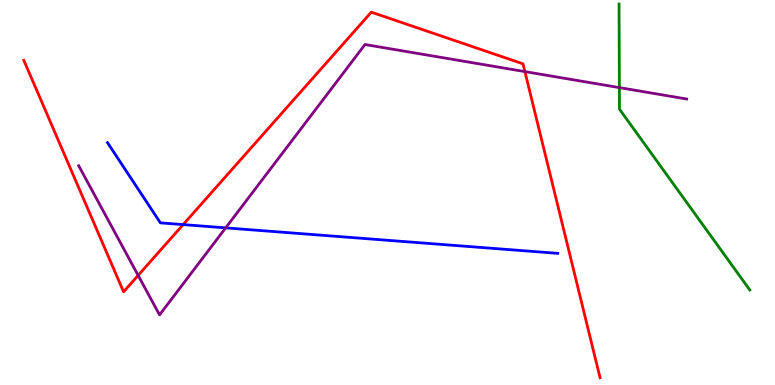[{'lines': ['blue', 'red'], 'intersections': [{'x': 2.36, 'y': 4.17}]}, {'lines': ['green', 'red'], 'intersections': []}, {'lines': ['purple', 'red'], 'intersections': [{'x': 1.78, 'y': 2.85}, {'x': 6.77, 'y': 8.14}]}, {'lines': ['blue', 'green'], 'intersections': []}, {'lines': ['blue', 'purple'], 'intersections': [{'x': 2.91, 'y': 4.08}]}, {'lines': ['green', 'purple'], 'intersections': [{'x': 7.99, 'y': 7.72}]}]